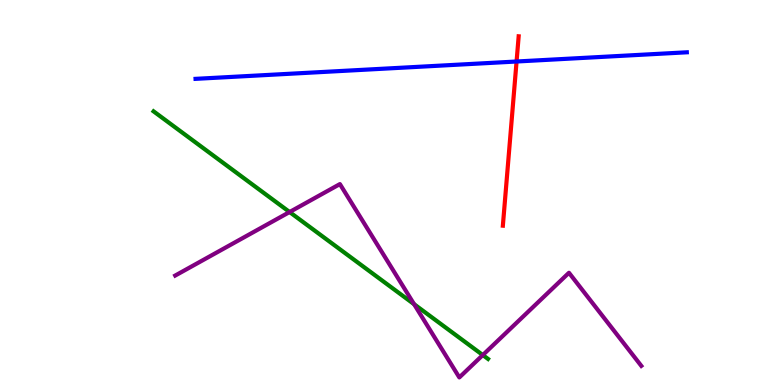[{'lines': ['blue', 'red'], 'intersections': [{'x': 6.67, 'y': 8.4}]}, {'lines': ['green', 'red'], 'intersections': []}, {'lines': ['purple', 'red'], 'intersections': []}, {'lines': ['blue', 'green'], 'intersections': []}, {'lines': ['blue', 'purple'], 'intersections': []}, {'lines': ['green', 'purple'], 'intersections': [{'x': 3.74, 'y': 4.49}, {'x': 5.34, 'y': 2.1}, {'x': 6.23, 'y': 0.778}]}]